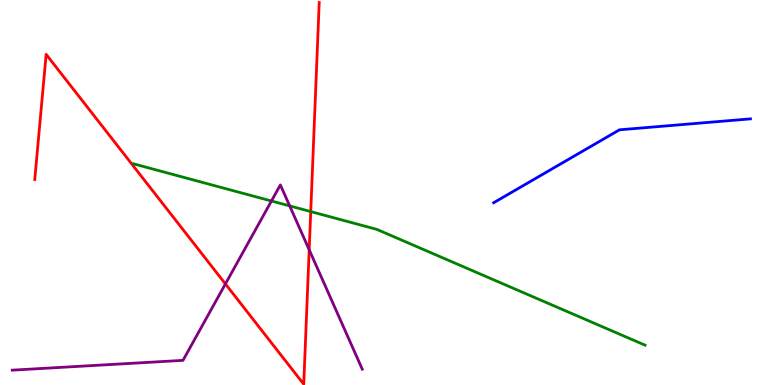[{'lines': ['blue', 'red'], 'intersections': []}, {'lines': ['green', 'red'], 'intersections': [{'x': 4.01, 'y': 4.5}]}, {'lines': ['purple', 'red'], 'intersections': [{'x': 2.91, 'y': 2.63}, {'x': 3.99, 'y': 3.51}]}, {'lines': ['blue', 'green'], 'intersections': []}, {'lines': ['blue', 'purple'], 'intersections': []}, {'lines': ['green', 'purple'], 'intersections': [{'x': 3.5, 'y': 4.78}, {'x': 3.74, 'y': 4.65}]}]